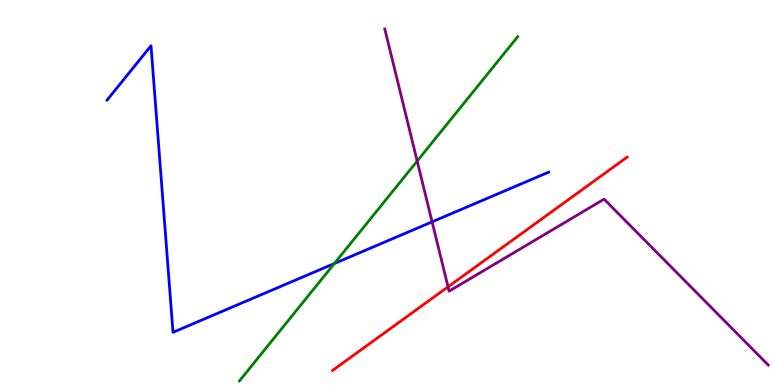[{'lines': ['blue', 'red'], 'intersections': []}, {'lines': ['green', 'red'], 'intersections': []}, {'lines': ['purple', 'red'], 'intersections': [{'x': 5.78, 'y': 2.55}]}, {'lines': ['blue', 'green'], 'intersections': [{'x': 4.31, 'y': 3.16}]}, {'lines': ['blue', 'purple'], 'intersections': [{'x': 5.58, 'y': 4.24}]}, {'lines': ['green', 'purple'], 'intersections': [{'x': 5.38, 'y': 5.82}]}]